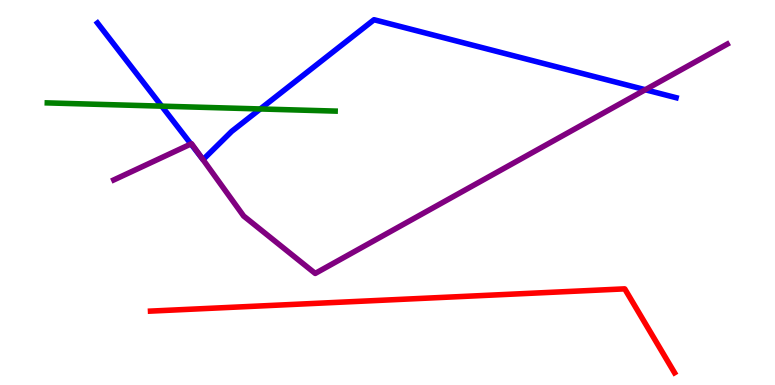[{'lines': ['blue', 'red'], 'intersections': []}, {'lines': ['green', 'red'], 'intersections': []}, {'lines': ['purple', 'red'], 'intersections': []}, {'lines': ['blue', 'green'], 'intersections': [{'x': 2.09, 'y': 7.24}, {'x': 3.36, 'y': 7.17}]}, {'lines': ['blue', 'purple'], 'intersections': [{'x': 2.46, 'y': 6.26}, {'x': 2.61, 'y': 5.87}, {'x': 8.33, 'y': 7.67}]}, {'lines': ['green', 'purple'], 'intersections': []}]